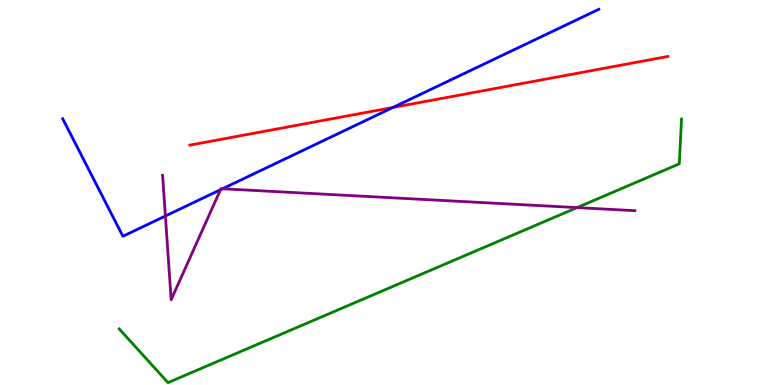[{'lines': ['blue', 'red'], 'intersections': [{'x': 5.07, 'y': 7.21}]}, {'lines': ['green', 'red'], 'intersections': []}, {'lines': ['purple', 'red'], 'intersections': []}, {'lines': ['blue', 'green'], 'intersections': []}, {'lines': ['blue', 'purple'], 'intersections': [{'x': 2.13, 'y': 4.39}, {'x': 2.85, 'y': 5.07}, {'x': 2.87, 'y': 5.1}]}, {'lines': ['green', 'purple'], 'intersections': [{'x': 7.45, 'y': 4.61}]}]